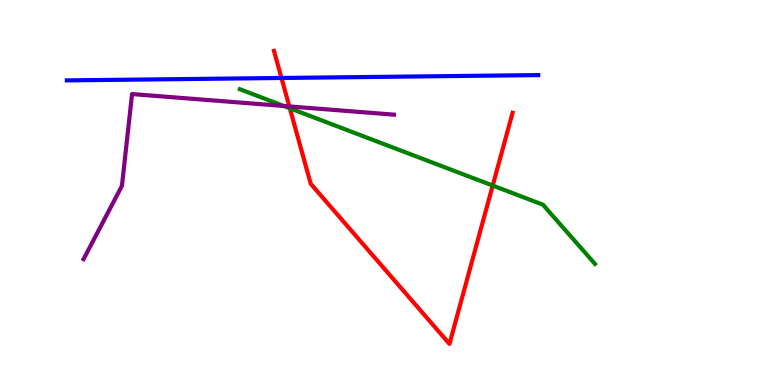[{'lines': ['blue', 'red'], 'intersections': [{'x': 3.63, 'y': 7.97}]}, {'lines': ['green', 'red'], 'intersections': [{'x': 3.74, 'y': 7.19}, {'x': 6.36, 'y': 5.18}]}, {'lines': ['purple', 'red'], 'intersections': [{'x': 3.73, 'y': 7.24}]}, {'lines': ['blue', 'green'], 'intersections': []}, {'lines': ['blue', 'purple'], 'intersections': []}, {'lines': ['green', 'purple'], 'intersections': [{'x': 3.66, 'y': 7.25}]}]